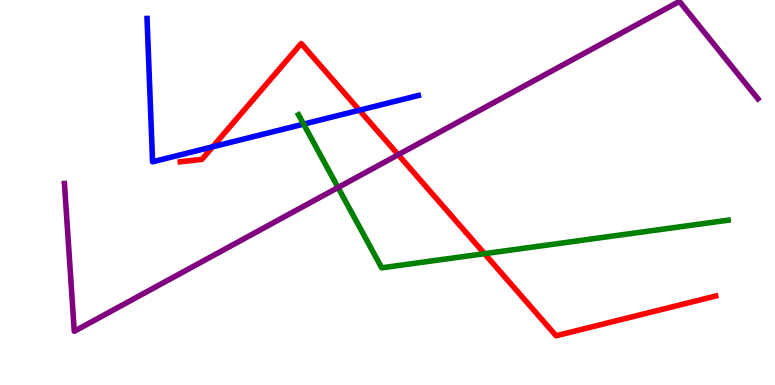[{'lines': ['blue', 'red'], 'intersections': [{'x': 2.74, 'y': 6.19}, {'x': 4.64, 'y': 7.14}]}, {'lines': ['green', 'red'], 'intersections': [{'x': 6.25, 'y': 3.41}]}, {'lines': ['purple', 'red'], 'intersections': [{'x': 5.14, 'y': 5.98}]}, {'lines': ['blue', 'green'], 'intersections': [{'x': 3.92, 'y': 6.78}]}, {'lines': ['blue', 'purple'], 'intersections': []}, {'lines': ['green', 'purple'], 'intersections': [{'x': 4.36, 'y': 5.13}]}]